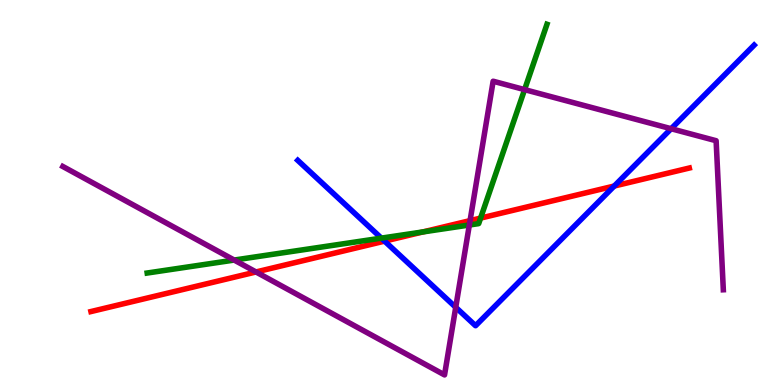[{'lines': ['blue', 'red'], 'intersections': [{'x': 4.96, 'y': 3.74}, {'x': 7.93, 'y': 5.17}]}, {'lines': ['green', 'red'], 'intersections': [{'x': 5.46, 'y': 3.98}, {'x': 6.2, 'y': 4.34}]}, {'lines': ['purple', 'red'], 'intersections': [{'x': 3.3, 'y': 2.94}, {'x': 6.07, 'y': 4.27}]}, {'lines': ['blue', 'green'], 'intersections': [{'x': 4.92, 'y': 3.82}]}, {'lines': ['blue', 'purple'], 'intersections': [{'x': 5.88, 'y': 2.02}, {'x': 8.66, 'y': 6.66}]}, {'lines': ['green', 'purple'], 'intersections': [{'x': 3.02, 'y': 3.25}, {'x': 6.06, 'y': 4.16}, {'x': 6.77, 'y': 7.67}]}]